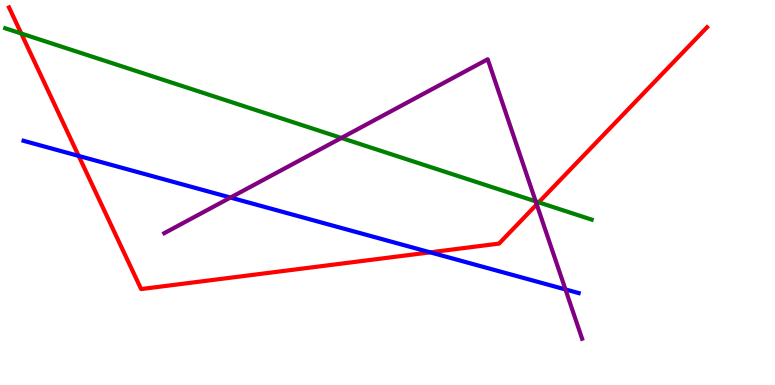[{'lines': ['blue', 'red'], 'intersections': [{'x': 1.02, 'y': 5.95}, {'x': 5.55, 'y': 3.45}]}, {'lines': ['green', 'red'], 'intersections': [{'x': 0.274, 'y': 9.13}, {'x': 6.95, 'y': 4.74}]}, {'lines': ['purple', 'red'], 'intersections': [{'x': 6.93, 'y': 4.69}]}, {'lines': ['blue', 'green'], 'intersections': []}, {'lines': ['blue', 'purple'], 'intersections': [{'x': 2.97, 'y': 4.87}, {'x': 7.3, 'y': 2.48}]}, {'lines': ['green', 'purple'], 'intersections': [{'x': 4.4, 'y': 6.42}, {'x': 6.91, 'y': 4.77}]}]